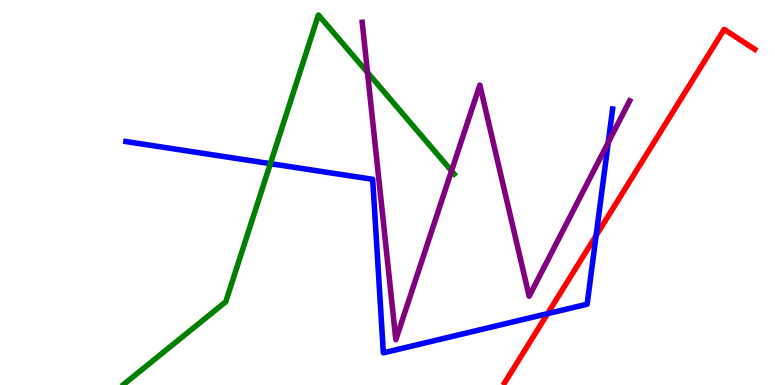[{'lines': ['blue', 'red'], 'intersections': [{'x': 7.07, 'y': 1.85}, {'x': 7.69, 'y': 3.88}]}, {'lines': ['green', 'red'], 'intersections': []}, {'lines': ['purple', 'red'], 'intersections': []}, {'lines': ['blue', 'green'], 'intersections': [{'x': 3.49, 'y': 5.75}]}, {'lines': ['blue', 'purple'], 'intersections': [{'x': 7.85, 'y': 6.3}]}, {'lines': ['green', 'purple'], 'intersections': [{'x': 4.74, 'y': 8.12}, {'x': 5.83, 'y': 5.56}]}]